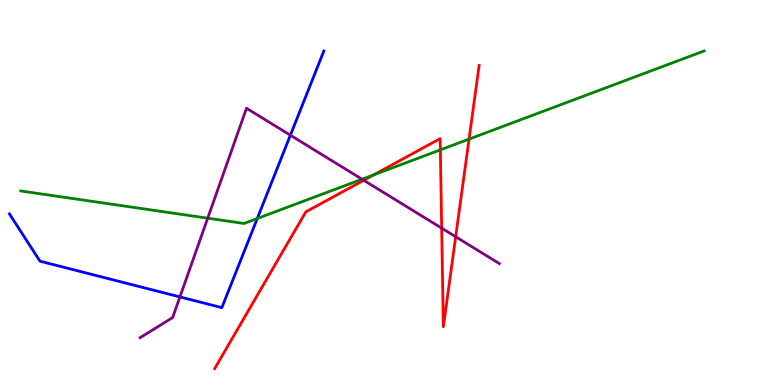[{'lines': ['blue', 'red'], 'intersections': []}, {'lines': ['green', 'red'], 'intersections': [{'x': 4.82, 'y': 5.46}, {'x': 5.68, 'y': 6.11}, {'x': 6.05, 'y': 6.39}]}, {'lines': ['purple', 'red'], 'intersections': [{'x': 4.69, 'y': 5.32}, {'x': 5.7, 'y': 4.07}, {'x': 5.88, 'y': 3.85}]}, {'lines': ['blue', 'green'], 'intersections': [{'x': 3.32, 'y': 4.32}]}, {'lines': ['blue', 'purple'], 'intersections': [{'x': 2.32, 'y': 2.29}, {'x': 3.75, 'y': 6.49}]}, {'lines': ['green', 'purple'], 'intersections': [{'x': 2.68, 'y': 4.33}, {'x': 4.67, 'y': 5.34}]}]